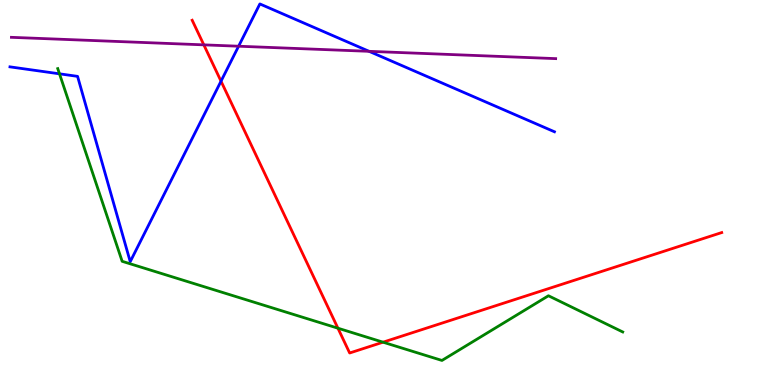[{'lines': ['blue', 'red'], 'intersections': [{'x': 2.85, 'y': 7.89}]}, {'lines': ['green', 'red'], 'intersections': [{'x': 4.36, 'y': 1.48}, {'x': 4.94, 'y': 1.11}]}, {'lines': ['purple', 'red'], 'intersections': [{'x': 2.63, 'y': 8.83}]}, {'lines': ['blue', 'green'], 'intersections': [{'x': 0.768, 'y': 8.08}]}, {'lines': ['blue', 'purple'], 'intersections': [{'x': 3.08, 'y': 8.8}, {'x': 4.76, 'y': 8.67}]}, {'lines': ['green', 'purple'], 'intersections': []}]